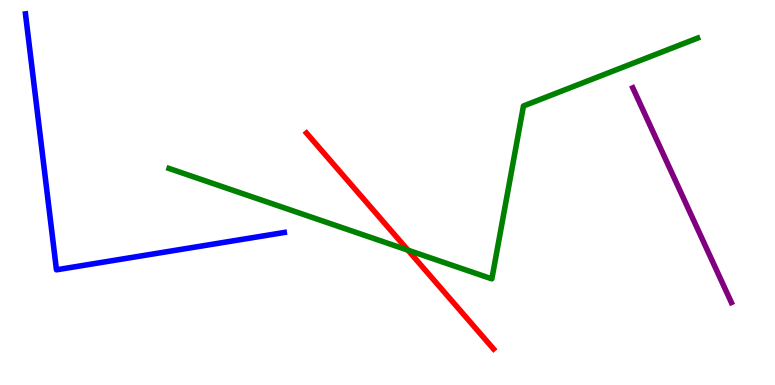[{'lines': ['blue', 'red'], 'intersections': []}, {'lines': ['green', 'red'], 'intersections': [{'x': 5.26, 'y': 3.5}]}, {'lines': ['purple', 'red'], 'intersections': []}, {'lines': ['blue', 'green'], 'intersections': []}, {'lines': ['blue', 'purple'], 'intersections': []}, {'lines': ['green', 'purple'], 'intersections': []}]